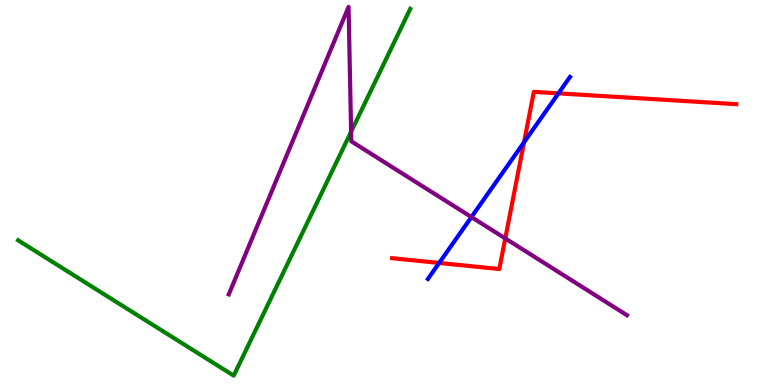[{'lines': ['blue', 'red'], 'intersections': [{'x': 5.67, 'y': 3.17}, {'x': 6.76, 'y': 6.3}, {'x': 7.21, 'y': 7.58}]}, {'lines': ['green', 'red'], 'intersections': []}, {'lines': ['purple', 'red'], 'intersections': [{'x': 6.52, 'y': 3.81}]}, {'lines': ['blue', 'green'], 'intersections': []}, {'lines': ['blue', 'purple'], 'intersections': [{'x': 6.08, 'y': 4.36}]}, {'lines': ['green', 'purple'], 'intersections': [{'x': 4.53, 'y': 6.58}]}]